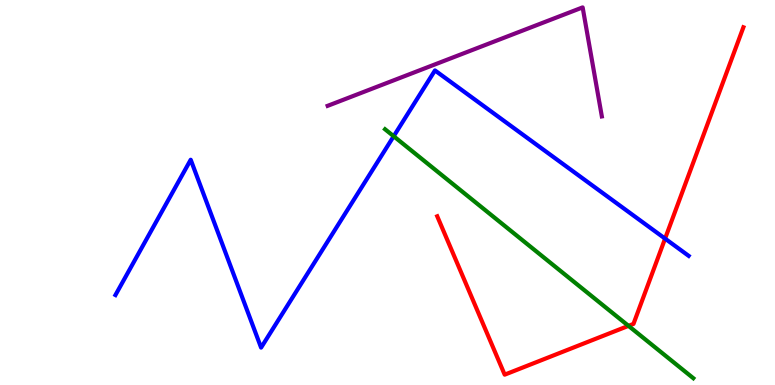[{'lines': ['blue', 'red'], 'intersections': [{'x': 8.58, 'y': 3.8}]}, {'lines': ['green', 'red'], 'intersections': [{'x': 8.11, 'y': 1.54}]}, {'lines': ['purple', 'red'], 'intersections': []}, {'lines': ['blue', 'green'], 'intersections': [{'x': 5.08, 'y': 6.46}]}, {'lines': ['blue', 'purple'], 'intersections': []}, {'lines': ['green', 'purple'], 'intersections': []}]